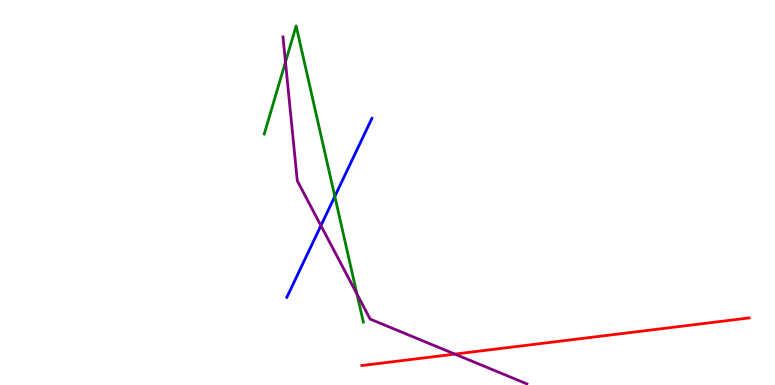[{'lines': ['blue', 'red'], 'intersections': []}, {'lines': ['green', 'red'], 'intersections': []}, {'lines': ['purple', 'red'], 'intersections': [{'x': 5.87, 'y': 0.803}]}, {'lines': ['blue', 'green'], 'intersections': [{'x': 4.32, 'y': 4.9}]}, {'lines': ['blue', 'purple'], 'intersections': [{'x': 4.14, 'y': 4.14}]}, {'lines': ['green', 'purple'], 'intersections': [{'x': 3.68, 'y': 8.39}, {'x': 4.61, 'y': 2.36}]}]